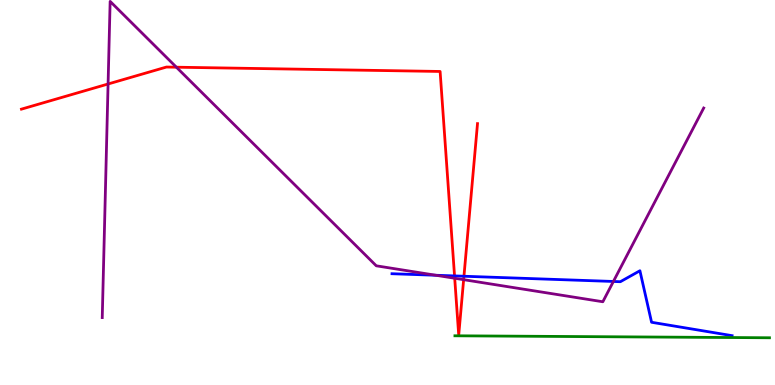[{'lines': ['blue', 'red'], 'intersections': [{'x': 5.87, 'y': 2.83}, {'x': 5.99, 'y': 2.82}]}, {'lines': ['green', 'red'], 'intersections': []}, {'lines': ['purple', 'red'], 'intersections': [{'x': 1.39, 'y': 7.82}, {'x': 2.28, 'y': 8.25}, {'x': 5.87, 'y': 2.77}, {'x': 5.98, 'y': 2.74}]}, {'lines': ['blue', 'green'], 'intersections': []}, {'lines': ['blue', 'purple'], 'intersections': [{'x': 5.62, 'y': 2.85}, {'x': 7.91, 'y': 2.69}]}, {'lines': ['green', 'purple'], 'intersections': []}]